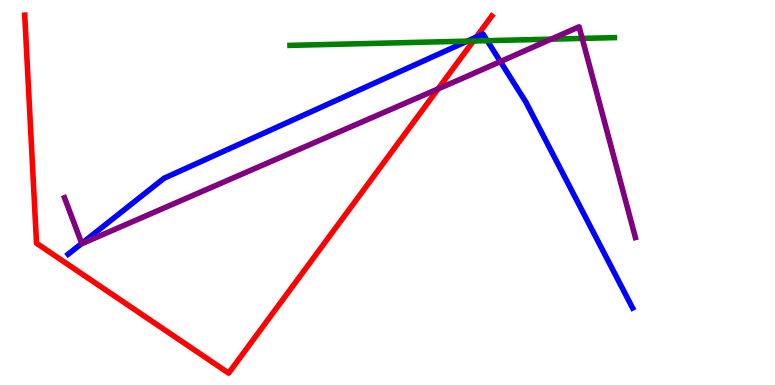[{'lines': ['blue', 'red'], 'intersections': [{'x': 6.15, 'y': 9.04}]}, {'lines': ['green', 'red'], 'intersections': [{'x': 6.11, 'y': 8.93}]}, {'lines': ['purple', 'red'], 'intersections': [{'x': 5.65, 'y': 7.69}]}, {'lines': ['blue', 'green'], 'intersections': [{'x': 6.03, 'y': 8.93}, {'x': 6.29, 'y': 8.94}]}, {'lines': ['blue', 'purple'], 'intersections': [{'x': 1.06, 'y': 3.68}, {'x': 6.46, 'y': 8.4}]}, {'lines': ['green', 'purple'], 'intersections': [{'x': 7.11, 'y': 8.98}, {'x': 7.51, 'y': 9.0}]}]